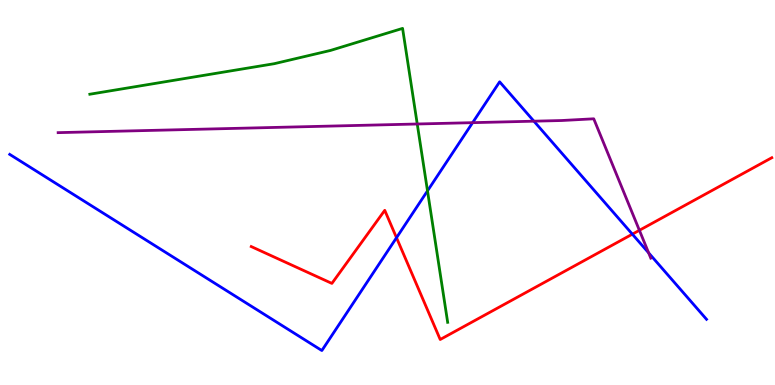[{'lines': ['blue', 'red'], 'intersections': [{'x': 5.12, 'y': 3.83}, {'x': 8.16, 'y': 3.92}]}, {'lines': ['green', 'red'], 'intersections': []}, {'lines': ['purple', 'red'], 'intersections': [{'x': 8.25, 'y': 4.02}]}, {'lines': ['blue', 'green'], 'intersections': [{'x': 5.52, 'y': 5.04}]}, {'lines': ['blue', 'purple'], 'intersections': [{'x': 6.1, 'y': 6.81}, {'x': 6.89, 'y': 6.85}, {'x': 8.37, 'y': 3.43}]}, {'lines': ['green', 'purple'], 'intersections': [{'x': 5.38, 'y': 6.78}]}]